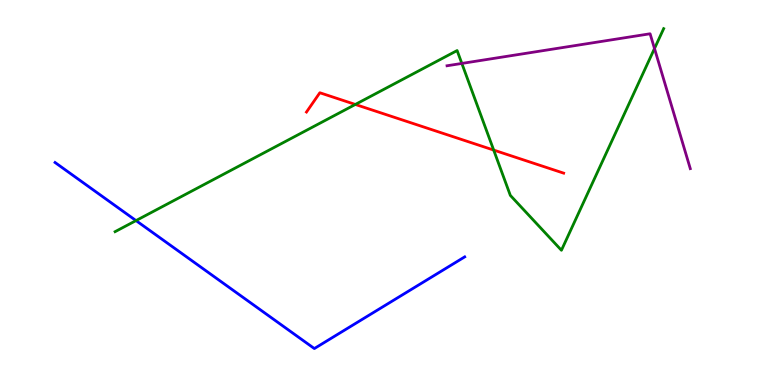[{'lines': ['blue', 'red'], 'intersections': []}, {'lines': ['green', 'red'], 'intersections': [{'x': 4.58, 'y': 7.29}, {'x': 6.37, 'y': 6.1}]}, {'lines': ['purple', 'red'], 'intersections': []}, {'lines': ['blue', 'green'], 'intersections': [{'x': 1.75, 'y': 4.27}]}, {'lines': ['blue', 'purple'], 'intersections': []}, {'lines': ['green', 'purple'], 'intersections': [{'x': 5.96, 'y': 8.35}, {'x': 8.45, 'y': 8.74}]}]